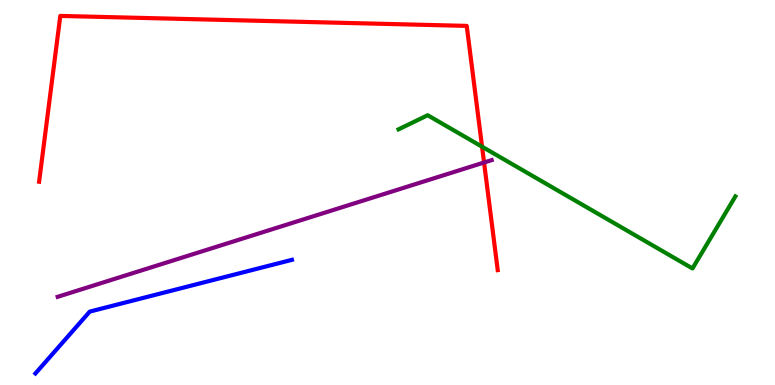[{'lines': ['blue', 'red'], 'intersections': []}, {'lines': ['green', 'red'], 'intersections': [{'x': 6.22, 'y': 6.19}]}, {'lines': ['purple', 'red'], 'intersections': [{'x': 6.25, 'y': 5.78}]}, {'lines': ['blue', 'green'], 'intersections': []}, {'lines': ['blue', 'purple'], 'intersections': []}, {'lines': ['green', 'purple'], 'intersections': []}]